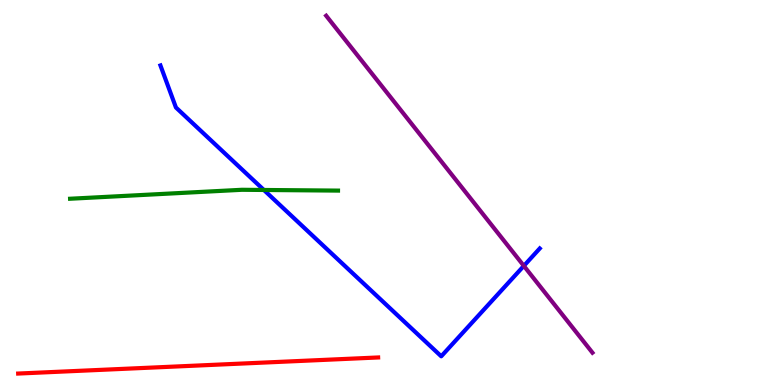[{'lines': ['blue', 'red'], 'intersections': []}, {'lines': ['green', 'red'], 'intersections': []}, {'lines': ['purple', 'red'], 'intersections': []}, {'lines': ['blue', 'green'], 'intersections': [{'x': 3.4, 'y': 5.07}]}, {'lines': ['blue', 'purple'], 'intersections': [{'x': 6.76, 'y': 3.09}]}, {'lines': ['green', 'purple'], 'intersections': []}]